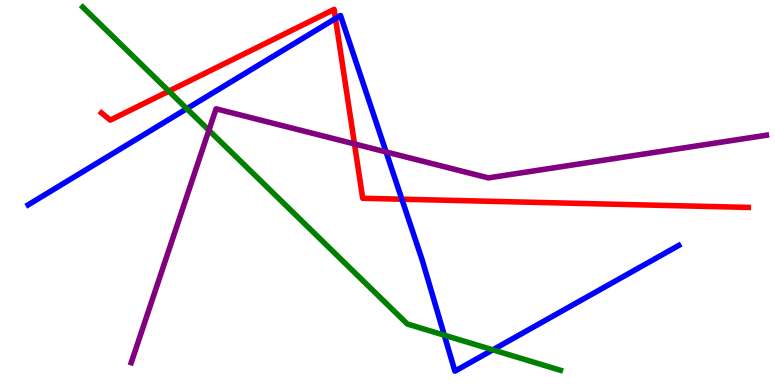[{'lines': ['blue', 'red'], 'intersections': [{'x': 4.33, 'y': 9.52}, {'x': 5.19, 'y': 4.83}]}, {'lines': ['green', 'red'], 'intersections': [{'x': 2.18, 'y': 7.63}]}, {'lines': ['purple', 'red'], 'intersections': [{'x': 4.57, 'y': 6.26}]}, {'lines': ['blue', 'green'], 'intersections': [{'x': 2.41, 'y': 7.18}, {'x': 5.73, 'y': 1.29}, {'x': 6.36, 'y': 0.913}]}, {'lines': ['blue', 'purple'], 'intersections': [{'x': 4.98, 'y': 6.05}]}, {'lines': ['green', 'purple'], 'intersections': [{'x': 2.7, 'y': 6.62}]}]